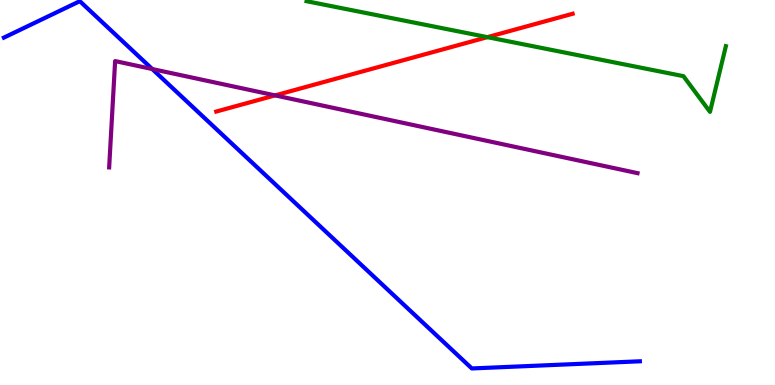[{'lines': ['blue', 'red'], 'intersections': []}, {'lines': ['green', 'red'], 'intersections': [{'x': 6.29, 'y': 9.03}]}, {'lines': ['purple', 'red'], 'intersections': [{'x': 3.55, 'y': 7.52}]}, {'lines': ['blue', 'green'], 'intersections': []}, {'lines': ['blue', 'purple'], 'intersections': [{'x': 1.96, 'y': 8.21}]}, {'lines': ['green', 'purple'], 'intersections': []}]